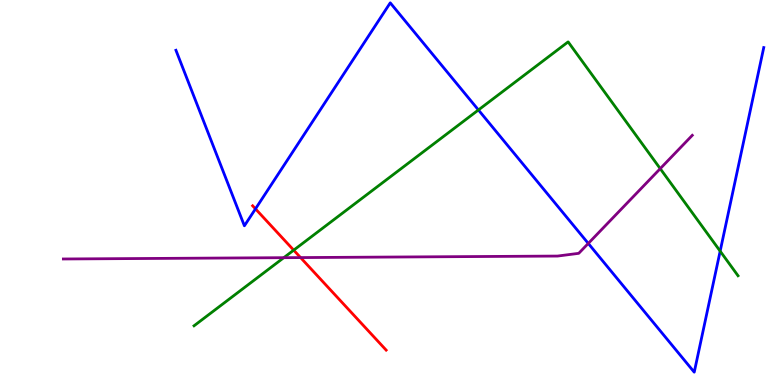[{'lines': ['blue', 'red'], 'intersections': [{'x': 3.3, 'y': 4.58}]}, {'lines': ['green', 'red'], 'intersections': [{'x': 3.79, 'y': 3.5}]}, {'lines': ['purple', 'red'], 'intersections': [{'x': 3.88, 'y': 3.31}]}, {'lines': ['blue', 'green'], 'intersections': [{'x': 6.17, 'y': 7.14}, {'x': 9.29, 'y': 3.48}]}, {'lines': ['blue', 'purple'], 'intersections': [{'x': 7.59, 'y': 3.68}]}, {'lines': ['green', 'purple'], 'intersections': [{'x': 3.66, 'y': 3.31}, {'x': 8.52, 'y': 5.62}]}]